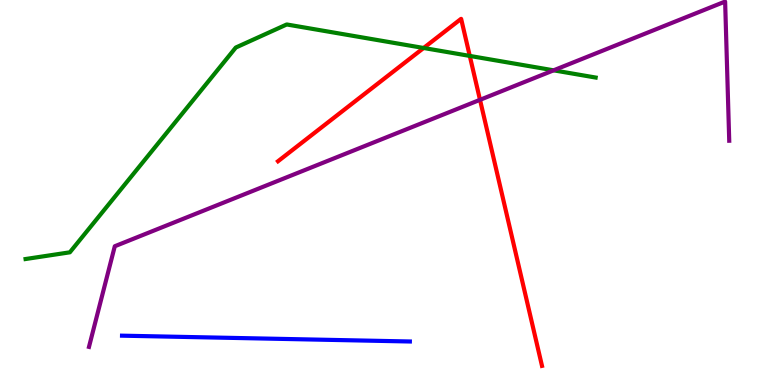[{'lines': ['blue', 'red'], 'intersections': []}, {'lines': ['green', 'red'], 'intersections': [{'x': 5.47, 'y': 8.75}, {'x': 6.06, 'y': 8.55}]}, {'lines': ['purple', 'red'], 'intersections': [{'x': 6.19, 'y': 7.41}]}, {'lines': ['blue', 'green'], 'intersections': []}, {'lines': ['blue', 'purple'], 'intersections': []}, {'lines': ['green', 'purple'], 'intersections': [{'x': 7.14, 'y': 8.17}]}]